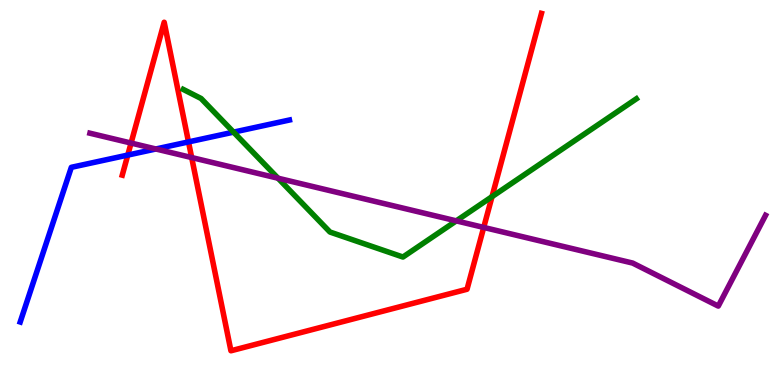[{'lines': ['blue', 'red'], 'intersections': [{'x': 1.65, 'y': 5.97}, {'x': 2.43, 'y': 6.31}]}, {'lines': ['green', 'red'], 'intersections': [{'x': 6.35, 'y': 4.89}]}, {'lines': ['purple', 'red'], 'intersections': [{'x': 1.69, 'y': 6.28}, {'x': 2.47, 'y': 5.91}, {'x': 6.24, 'y': 4.09}]}, {'lines': ['blue', 'green'], 'intersections': [{'x': 3.01, 'y': 6.57}]}, {'lines': ['blue', 'purple'], 'intersections': [{'x': 2.01, 'y': 6.13}]}, {'lines': ['green', 'purple'], 'intersections': [{'x': 3.59, 'y': 5.37}, {'x': 5.89, 'y': 4.26}]}]